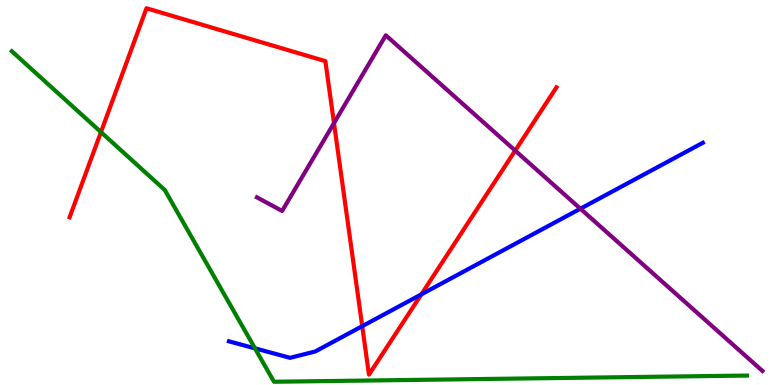[{'lines': ['blue', 'red'], 'intersections': [{'x': 4.67, 'y': 1.53}, {'x': 5.44, 'y': 2.35}]}, {'lines': ['green', 'red'], 'intersections': [{'x': 1.3, 'y': 6.57}]}, {'lines': ['purple', 'red'], 'intersections': [{'x': 4.31, 'y': 6.8}, {'x': 6.65, 'y': 6.09}]}, {'lines': ['blue', 'green'], 'intersections': [{'x': 3.29, 'y': 0.952}]}, {'lines': ['blue', 'purple'], 'intersections': [{'x': 7.49, 'y': 4.58}]}, {'lines': ['green', 'purple'], 'intersections': []}]